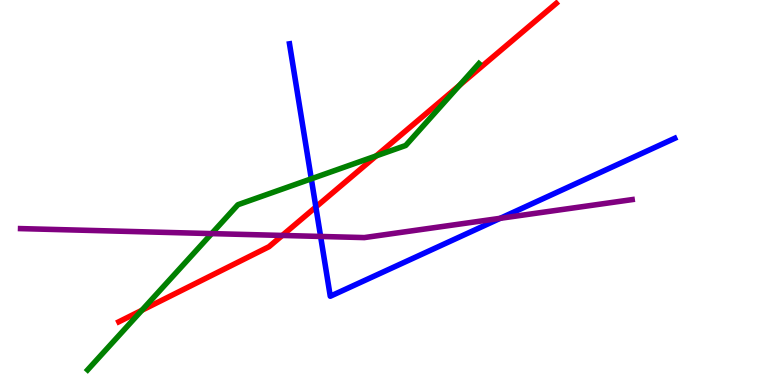[{'lines': ['blue', 'red'], 'intersections': [{'x': 4.08, 'y': 4.62}]}, {'lines': ['green', 'red'], 'intersections': [{'x': 1.83, 'y': 1.94}, {'x': 4.85, 'y': 5.95}, {'x': 5.93, 'y': 7.78}]}, {'lines': ['purple', 'red'], 'intersections': [{'x': 3.64, 'y': 3.88}]}, {'lines': ['blue', 'green'], 'intersections': [{'x': 4.02, 'y': 5.36}]}, {'lines': ['blue', 'purple'], 'intersections': [{'x': 4.14, 'y': 3.86}, {'x': 6.45, 'y': 4.33}]}, {'lines': ['green', 'purple'], 'intersections': [{'x': 2.73, 'y': 3.93}]}]